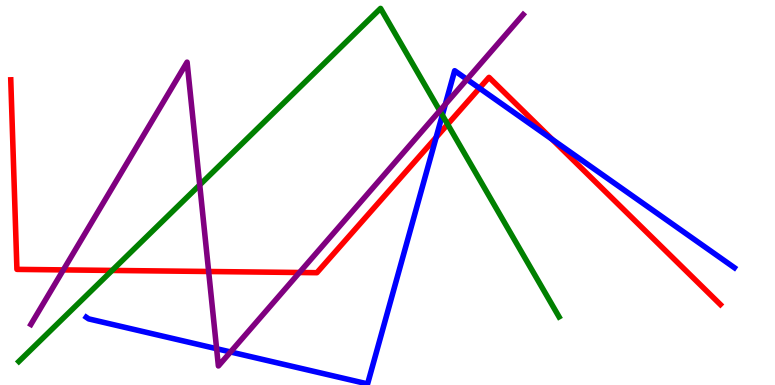[{'lines': ['blue', 'red'], 'intersections': [{'x': 5.63, 'y': 6.43}, {'x': 6.19, 'y': 7.71}, {'x': 7.12, 'y': 6.38}]}, {'lines': ['green', 'red'], 'intersections': [{'x': 1.45, 'y': 2.98}, {'x': 5.78, 'y': 6.77}]}, {'lines': ['purple', 'red'], 'intersections': [{'x': 0.817, 'y': 2.99}, {'x': 2.69, 'y': 2.95}, {'x': 3.86, 'y': 2.92}]}, {'lines': ['blue', 'green'], 'intersections': [{'x': 5.71, 'y': 7.01}]}, {'lines': ['blue', 'purple'], 'intersections': [{'x': 2.79, 'y': 0.943}, {'x': 2.97, 'y': 0.858}, {'x': 5.75, 'y': 7.29}, {'x': 6.03, 'y': 7.94}]}, {'lines': ['green', 'purple'], 'intersections': [{'x': 2.58, 'y': 5.2}, {'x': 5.67, 'y': 7.12}]}]